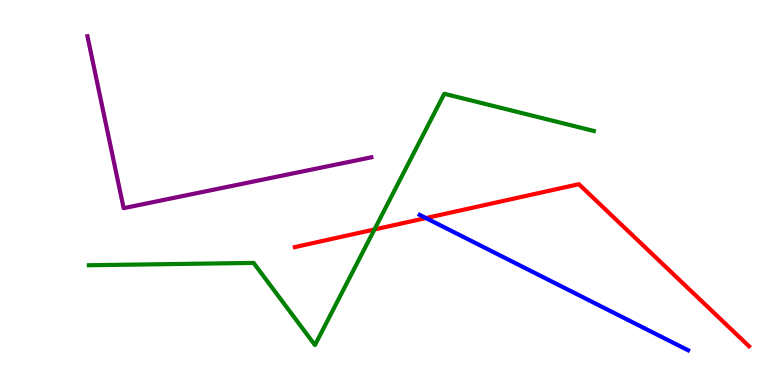[{'lines': ['blue', 'red'], 'intersections': [{'x': 5.5, 'y': 4.34}]}, {'lines': ['green', 'red'], 'intersections': [{'x': 4.83, 'y': 4.04}]}, {'lines': ['purple', 'red'], 'intersections': []}, {'lines': ['blue', 'green'], 'intersections': []}, {'lines': ['blue', 'purple'], 'intersections': []}, {'lines': ['green', 'purple'], 'intersections': []}]